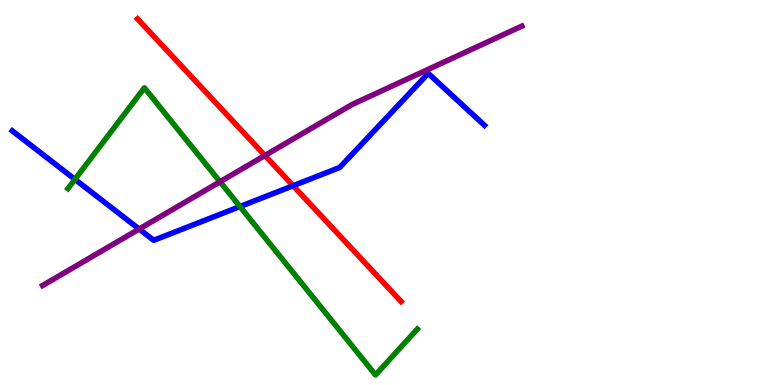[{'lines': ['blue', 'red'], 'intersections': [{'x': 3.78, 'y': 5.18}]}, {'lines': ['green', 'red'], 'intersections': []}, {'lines': ['purple', 'red'], 'intersections': [{'x': 3.42, 'y': 5.96}]}, {'lines': ['blue', 'green'], 'intersections': [{'x': 0.967, 'y': 5.34}, {'x': 3.1, 'y': 4.64}]}, {'lines': ['blue', 'purple'], 'intersections': [{'x': 1.8, 'y': 4.05}]}, {'lines': ['green', 'purple'], 'intersections': [{'x': 2.84, 'y': 5.28}]}]